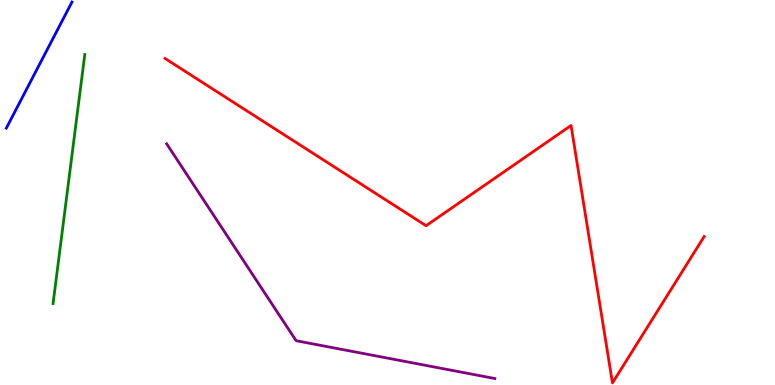[{'lines': ['blue', 'red'], 'intersections': []}, {'lines': ['green', 'red'], 'intersections': []}, {'lines': ['purple', 'red'], 'intersections': []}, {'lines': ['blue', 'green'], 'intersections': []}, {'lines': ['blue', 'purple'], 'intersections': []}, {'lines': ['green', 'purple'], 'intersections': []}]